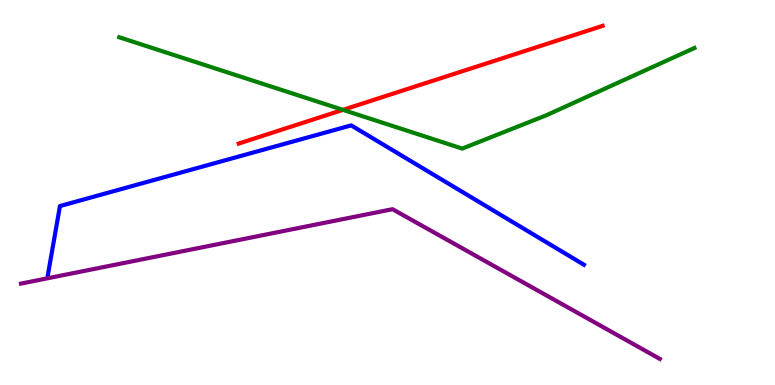[{'lines': ['blue', 'red'], 'intersections': []}, {'lines': ['green', 'red'], 'intersections': [{'x': 4.42, 'y': 7.15}]}, {'lines': ['purple', 'red'], 'intersections': []}, {'lines': ['blue', 'green'], 'intersections': []}, {'lines': ['blue', 'purple'], 'intersections': []}, {'lines': ['green', 'purple'], 'intersections': []}]